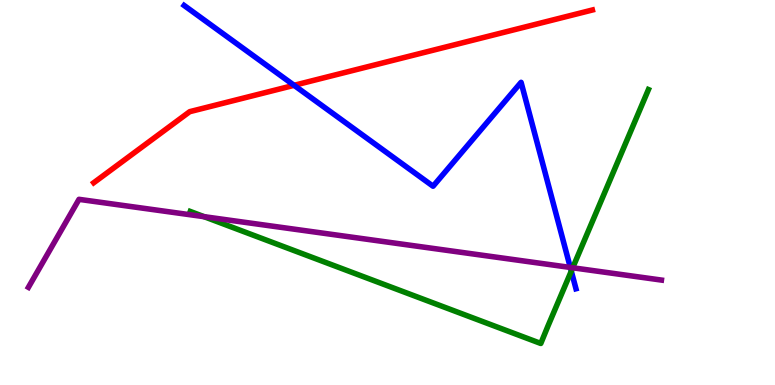[{'lines': ['blue', 'red'], 'intersections': [{'x': 3.79, 'y': 7.78}]}, {'lines': ['green', 'red'], 'intersections': []}, {'lines': ['purple', 'red'], 'intersections': []}, {'lines': ['blue', 'green'], 'intersections': [{'x': 7.37, 'y': 2.96}]}, {'lines': ['blue', 'purple'], 'intersections': [{'x': 7.36, 'y': 3.05}]}, {'lines': ['green', 'purple'], 'intersections': [{'x': 2.63, 'y': 4.37}, {'x': 7.39, 'y': 3.04}]}]